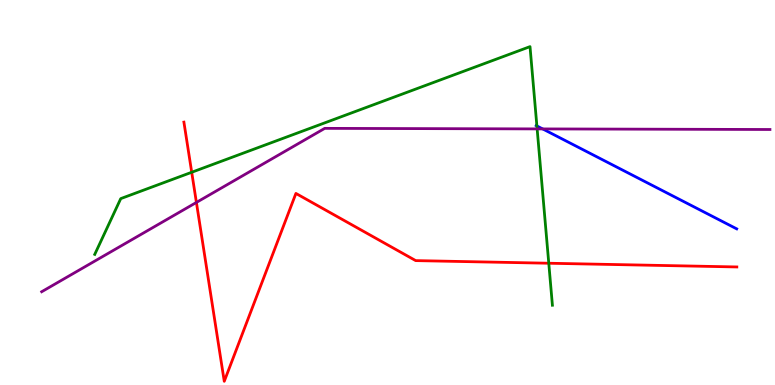[{'lines': ['blue', 'red'], 'intersections': []}, {'lines': ['green', 'red'], 'intersections': [{'x': 2.47, 'y': 5.53}, {'x': 7.08, 'y': 3.16}]}, {'lines': ['purple', 'red'], 'intersections': [{'x': 2.53, 'y': 4.74}]}, {'lines': ['blue', 'green'], 'intersections': [{'x': 6.93, 'y': 6.73}]}, {'lines': ['blue', 'purple'], 'intersections': [{'x': 7.0, 'y': 6.65}]}, {'lines': ['green', 'purple'], 'intersections': [{'x': 6.93, 'y': 6.65}]}]